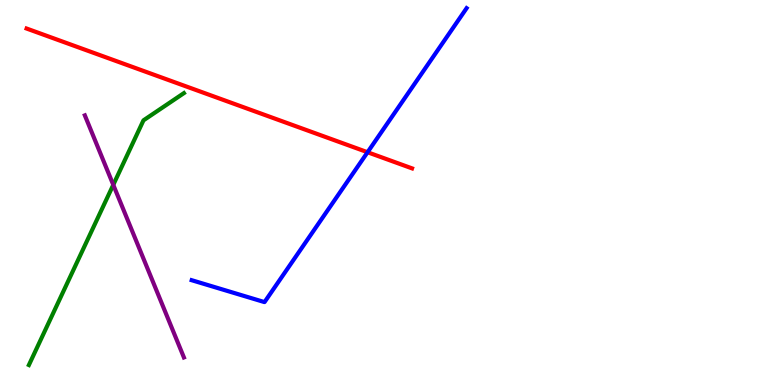[{'lines': ['blue', 'red'], 'intersections': [{'x': 4.74, 'y': 6.05}]}, {'lines': ['green', 'red'], 'intersections': []}, {'lines': ['purple', 'red'], 'intersections': []}, {'lines': ['blue', 'green'], 'intersections': []}, {'lines': ['blue', 'purple'], 'intersections': []}, {'lines': ['green', 'purple'], 'intersections': [{'x': 1.46, 'y': 5.2}]}]